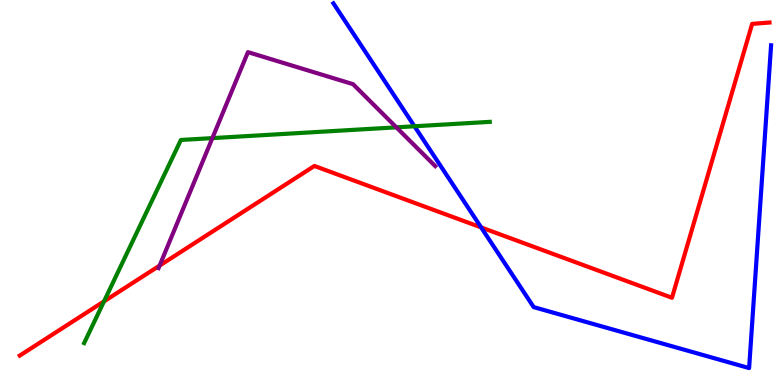[{'lines': ['blue', 'red'], 'intersections': [{'x': 6.21, 'y': 4.09}]}, {'lines': ['green', 'red'], 'intersections': [{'x': 1.34, 'y': 2.17}]}, {'lines': ['purple', 'red'], 'intersections': [{'x': 2.06, 'y': 3.1}]}, {'lines': ['blue', 'green'], 'intersections': [{'x': 5.35, 'y': 6.72}]}, {'lines': ['blue', 'purple'], 'intersections': []}, {'lines': ['green', 'purple'], 'intersections': [{'x': 2.74, 'y': 6.41}, {'x': 5.11, 'y': 6.69}]}]